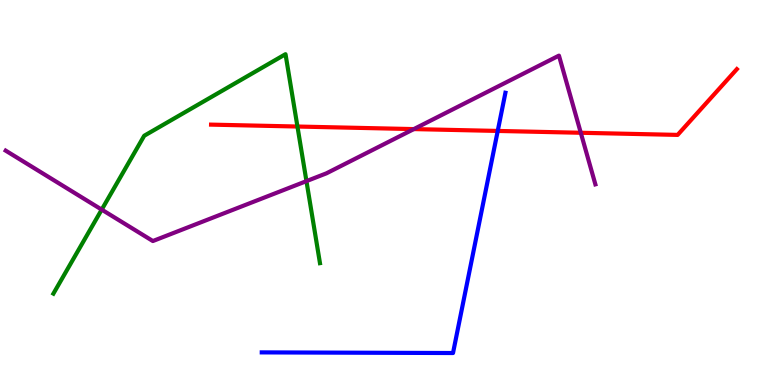[{'lines': ['blue', 'red'], 'intersections': [{'x': 6.42, 'y': 6.6}]}, {'lines': ['green', 'red'], 'intersections': [{'x': 3.84, 'y': 6.71}]}, {'lines': ['purple', 'red'], 'intersections': [{'x': 5.34, 'y': 6.65}, {'x': 7.49, 'y': 6.55}]}, {'lines': ['blue', 'green'], 'intersections': []}, {'lines': ['blue', 'purple'], 'intersections': []}, {'lines': ['green', 'purple'], 'intersections': [{'x': 1.31, 'y': 4.56}, {'x': 3.95, 'y': 5.3}]}]